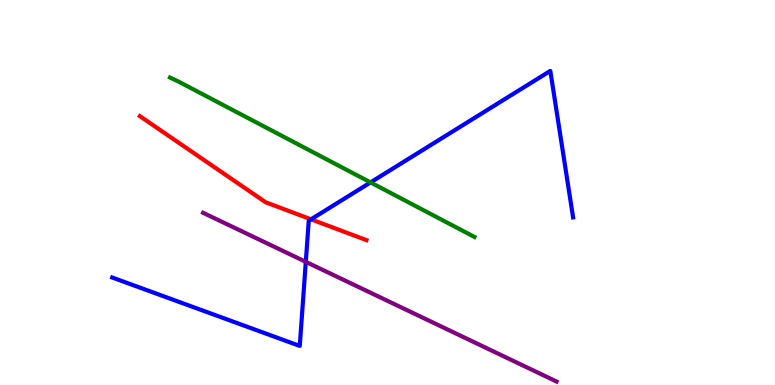[{'lines': ['blue', 'red'], 'intersections': [{'x': 4.01, 'y': 4.3}]}, {'lines': ['green', 'red'], 'intersections': []}, {'lines': ['purple', 'red'], 'intersections': []}, {'lines': ['blue', 'green'], 'intersections': [{'x': 4.78, 'y': 5.26}]}, {'lines': ['blue', 'purple'], 'intersections': [{'x': 3.95, 'y': 3.2}]}, {'lines': ['green', 'purple'], 'intersections': []}]